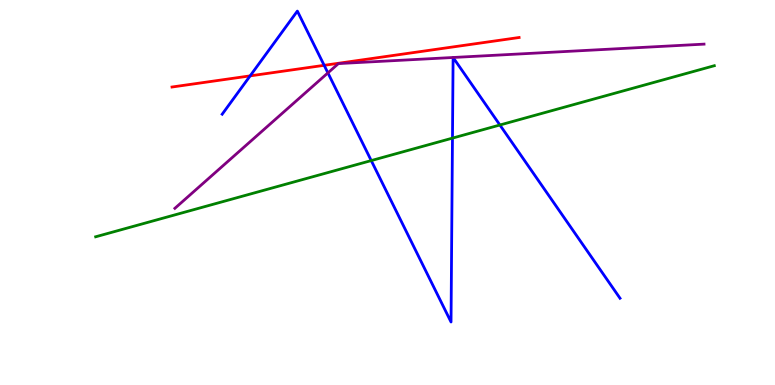[{'lines': ['blue', 'red'], 'intersections': [{'x': 3.23, 'y': 8.03}, {'x': 4.18, 'y': 8.3}]}, {'lines': ['green', 'red'], 'intersections': []}, {'lines': ['purple', 'red'], 'intersections': []}, {'lines': ['blue', 'green'], 'intersections': [{'x': 4.79, 'y': 5.83}, {'x': 5.84, 'y': 6.41}, {'x': 6.45, 'y': 6.75}]}, {'lines': ['blue', 'purple'], 'intersections': [{'x': 4.23, 'y': 8.11}]}, {'lines': ['green', 'purple'], 'intersections': []}]